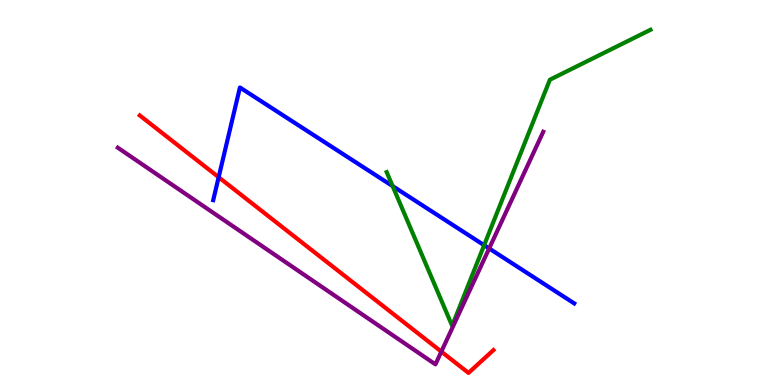[{'lines': ['blue', 'red'], 'intersections': [{'x': 2.82, 'y': 5.4}]}, {'lines': ['green', 'red'], 'intersections': []}, {'lines': ['purple', 'red'], 'intersections': [{'x': 5.69, 'y': 0.867}]}, {'lines': ['blue', 'green'], 'intersections': [{'x': 5.07, 'y': 5.17}, {'x': 6.25, 'y': 3.63}]}, {'lines': ['blue', 'purple'], 'intersections': [{'x': 6.31, 'y': 3.55}]}, {'lines': ['green', 'purple'], 'intersections': []}]